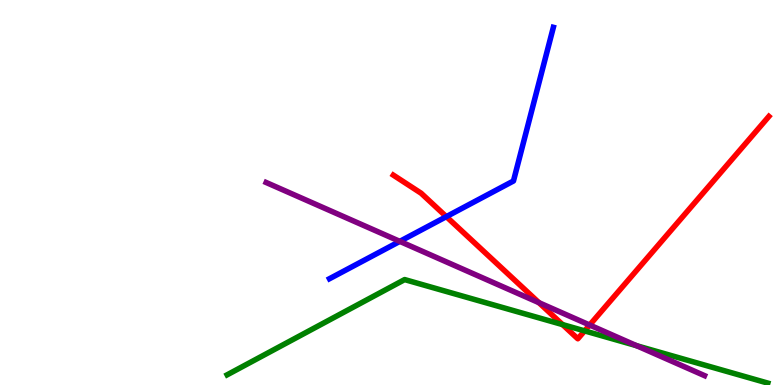[{'lines': ['blue', 'red'], 'intersections': [{'x': 5.76, 'y': 4.37}]}, {'lines': ['green', 'red'], 'intersections': [{'x': 7.26, 'y': 1.57}, {'x': 7.54, 'y': 1.41}]}, {'lines': ['purple', 'red'], 'intersections': [{'x': 6.95, 'y': 2.14}, {'x': 7.61, 'y': 1.56}]}, {'lines': ['blue', 'green'], 'intersections': []}, {'lines': ['blue', 'purple'], 'intersections': [{'x': 5.16, 'y': 3.73}]}, {'lines': ['green', 'purple'], 'intersections': [{'x': 8.21, 'y': 1.02}]}]